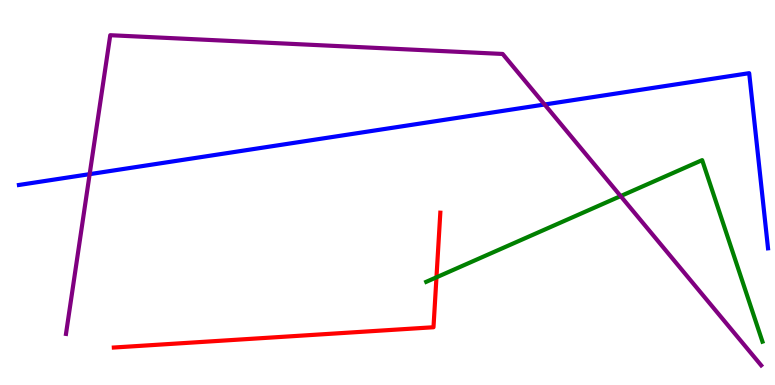[{'lines': ['blue', 'red'], 'intersections': []}, {'lines': ['green', 'red'], 'intersections': [{'x': 5.63, 'y': 2.8}]}, {'lines': ['purple', 'red'], 'intersections': []}, {'lines': ['blue', 'green'], 'intersections': []}, {'lines': ['blue', 'purple'], 'intersections': [{'x': 1.16, 'y': 5.48}, {'x': 7.03, 'y': 7.29}]}, {'lines': ['green', 'purple'], 'intersections': [{'x': 8.01, 'y': 4.91}]}]